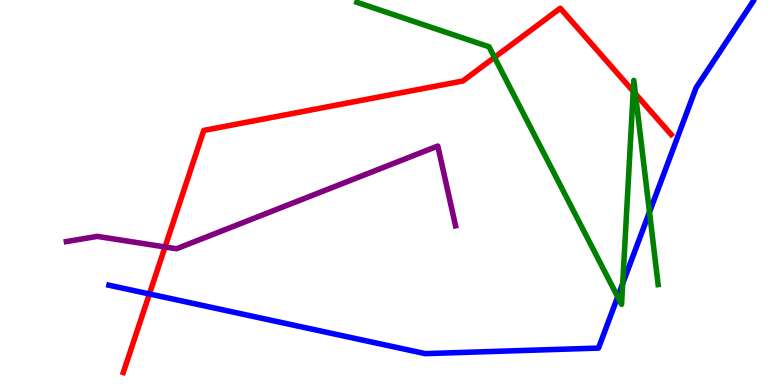[{'lines': ['blue', 'red'], 'intersections': [{'x': 1.93, 'y': 2.36}]}, {'lines': ['green', 'red'], 'intersections': [{'x': 6.38, 'y': 8.51}, {'x': 8.17, 'y': 7.63}, {'x': 8.2, 'y': 7.56}]}, {'lines': ['purple', 'red'], 'intersections': [{'x': 2.13, 'y': 3.59}]}, {'lines': ['blue', 'green'], 'intersections': [{'x': 7.97, 'y': 2.29}, {'x': 8.03, 'y': 2.64}, {'x': 8.38, 'y': 4.49}]}, {'lines': ['blue', 'purple'], 'intersections': []}, {'lines': ['green', 'purple'], 'intersections': []}]